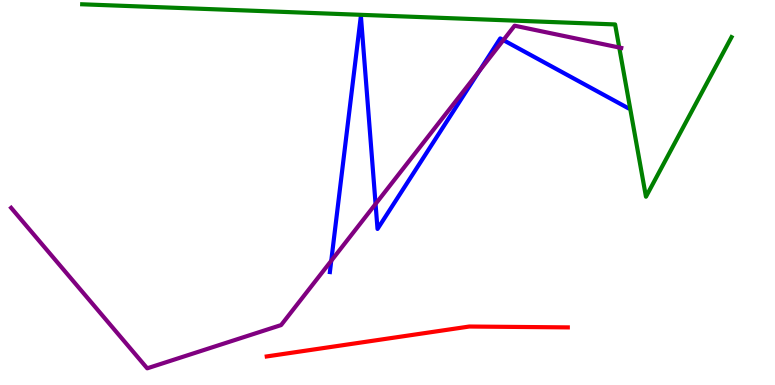[{'lines': ['blue', 'red'], 'intersections': []}, {'lines': ['green', 'red'], 'intersections': []}, {'lines': ['purple', 'red'], 'intersections': []}, {'lines': ['blue', 'green'], 'intersections': []}, {'lines': ['blue', 'purple'], 'intersections': [{'x': 4.27, 'y': 3.23}, {'x': 4.85, 'y': 4.7}, {'x': 6.18, 'y': 8.15}, {'x': 6.5, 'y': 8.96}]}, {'lines': ['green', 'purple'], 'intersections': [{'x': 7.99, 'y': 8.77}]}]